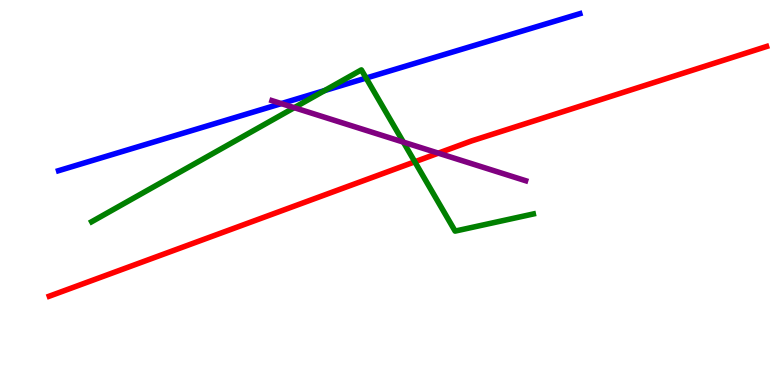[{'lines': ['blue', 'red'], 'intersections': []}, {'lines': ['green', 'red'], 'intersections': [{'x': 5.35, 'y': 5.8}]}, {'lines': ['purple', 'red'], 'intersections': [{'x': 5.66, 'y': 6.02}]}, {'lines': ['blue', 'green'], 'intersections': [{'x': 4.19, 'y': 7.65}, {'x': 4.72, 'y': 7.97}]}, {'lines': ['blue', 'purple'], 'intersections': [{'x': 3.63, 'y': 7.31}]}, {'lines': ['green', 'purple'], 'intersections': [{'x': 3.8, 'y': 7.2}, {'x': 5.2, 'y': 6.31}]}]